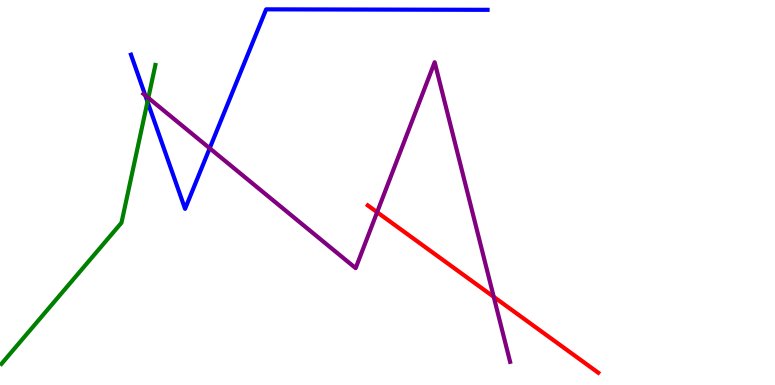[{'lines': ['blue', 'red'], 'intersections': []}, {'lines': ['green', 'red'], 'intersections': []}, {'lines': ['purple', 'red'], 'intersections': [{'x': 4.87, 'y': 4.49}, {'x': 6.37, 'y': 2.29}]}, {'lines': ['blue', 'green'], 'intersections': [{'x': 1.9, 'y': 7.36}]}, {'lines': ['blue', 'purple'], 'intersections': [{'x': 1.87, 'y': 7.52}, {'x': 2.71, 'y': 6.15}]}, {'lines': ['green', 'purple'], 'intersections': [{'x': 1.91, 'y': 7.46}]}]